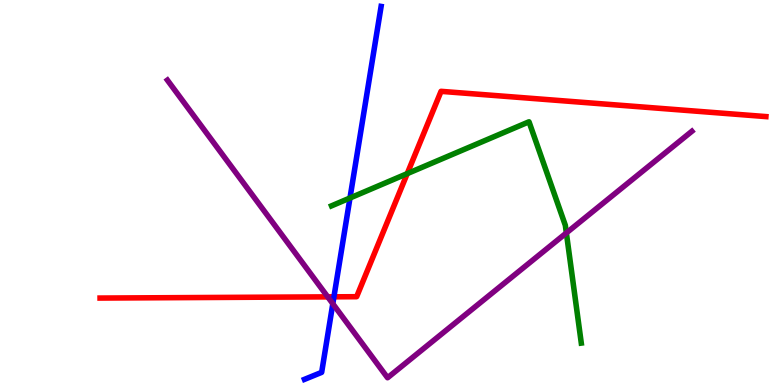[{'lines': ['blue', 'red'], 'intersections': [{'x': 4.31, 'y': 2.29}]}, {'lines': ['green', 'red'], 'intersections': [{'x': 5.25, 'y': 5.49}]}, {'lines': ['purple', 'red'], 'intersections': [{'x': 4.23, 'y': 2.29}]}, {'lines': ['blue', 'green'], 'intersections': [{'x': 4.52, 'y': 4.86}]}, {'lines': ['blue', 'purple'], 'intersections': [{'x': 4.29, 'y': 2.11}]}, {'lines': ['green', 'purple'], 'intersections': [{'x': 7.31, 'y': 3.95}]}]